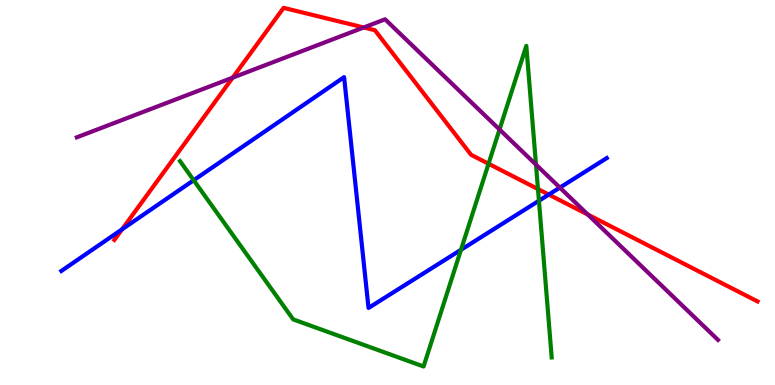[{'lines': ['blue', 'red'], 'intersections': [{'x': 1.57, 'y': 4.04}, {'x': 7.08, 'y': 4.95}]}, {'lines': ['green', 'red'], 'intersections': [{'x': 6.3, 'y': 5.75}, {'x': 6.94, 'y': 5.09}]}, {'lines': ['purple', 'red'], 'intersections': [{'x': 3.0, 'y': 7.98}, {'x': 4.69, 'y': 9.29}, {'x': 7.59, 'y': 4.43}]}, {'lines': ['blue', 'green'], 'intersections': [{'x': 2.5, 'y': 5.32}, {'x': 5.95, 'y': 3.51}, {'x': 6.95, 'y': 4.79}]}, {'lines': ['blue', 'purple'], 'intersections': [{'x': 7.22, 'y': 5.13}]}, {'lines': ['green', 'purple'], 'intersections': [{'x': 6.45, 'y': 6.64}, {'x': 6.92, 'y': 5.72}]}]